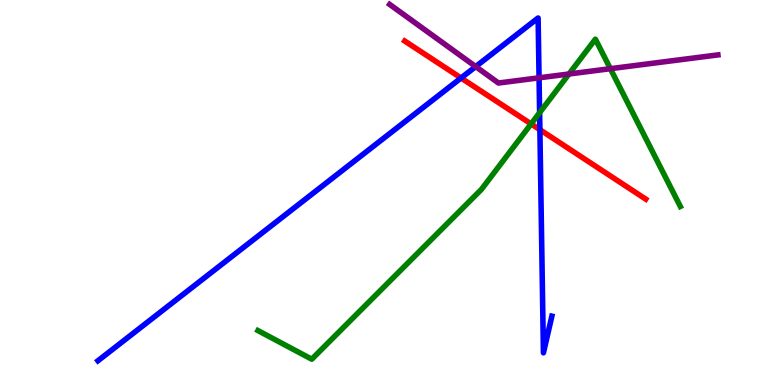[{'lines': ['blue', 'red'], 'intersections': [{'x': 5.95, 'y': 7.97}, {'x': 6.97, 'y': 6.63}]}, {'lines': ['green', 'red'], 'intersections': [{'x': 6.85, 'y': 6.78}]}, {'lines': ['purple', 'red'], 'intersections': []}, {'lines': ['blue', 'green'], 'intersections': [{'x': 6.96, 'y': 7.07}]}, {'lines': ['blue', 'purple'], 'intersections': [{'x': 6.14, 'y': 8.27}, {'x': 6.96, 'y': 7.98}]}, {'lines': ['green', 'purple'], 'intersections': [{'x': 7.34, 'y': 8.08}, {'x': 7.88, 'y': 8.22}]}]